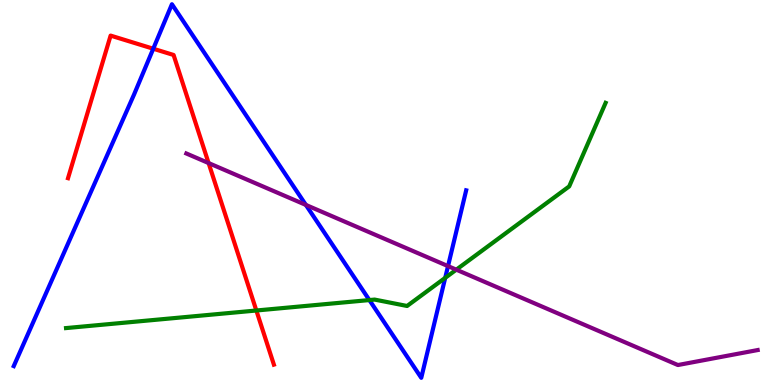[{'lines': ['blue', 'red'], 'intersections': [{'x': 1.98, 'y': 8.73}]}, {'lines': ['green', 'red'], 'intersections': [{'x': 3.31, 'y': 1.93}]}, {'lines': ['purple', 'red'], 'intersections': [{'x': 2.69, 'y': 5.76}]}, {'lines': ['blue', 'green'], 'intersections': [{'x': 4.77, 'y': 2.21}, {'x': 5.74, 'y': 2.78}]}, {'lines': ['blue', 'purple'], 'intersections': [{'x': 3.95, 'y': 4.68}, {'x': 5.78, 'y': 3.09}]}, {'lines': ['green', 'purple'], 'intersections': [{'x': 5.89, 'y': 3.0}]}]